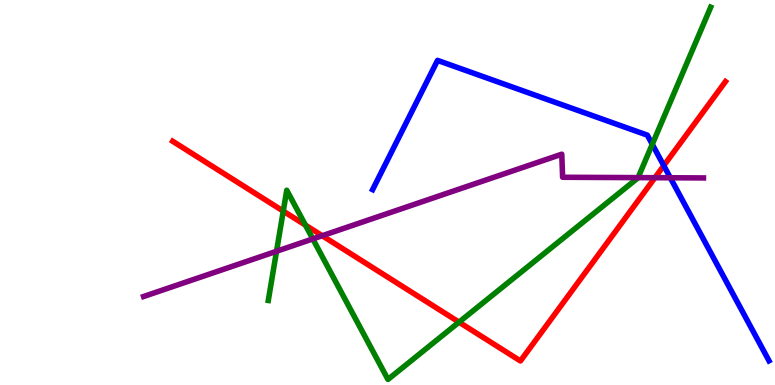[{'lines': ['blue', 'red'], 'intersections': [{'x': 8.56, 'y': 5.7}]}, {'lines': ['green', 'red'], 'intersections': [{'x': 3.66, 'y': 4.52}, {'x': 3.94, 'y': 4.15}, {'x': 5.92, 'y': 1.63}]}, {'lines': ['purple', 'red'], 'intersections': [{'x': 4.16, 'y': 3.88}, {'x': 8.45, 'y': 5.38}]}, {'lines': ['blue', 'green'], 'intersections': [{'x': 8.42, 'y': 6.25}]}, {'lines': ['blue', 'purple'], 'intersections': [{'x': 8.65, 'y': 5.38}]}, {'lines': ['green', 'purple'], 'intersections': [{'x': 3.57, 'y': 3.47}, {'x': 4.04, 'y': 3.79}, {'x': 8.23, 'y': 5.39}]}]